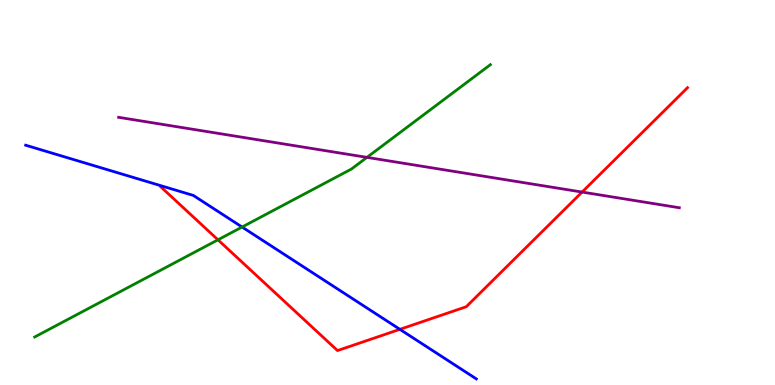[{'lines': ['blue', 'red'], 'intersections': [{'x': 5.16, 'y': 1.45}]}, {'lines': ['green', 'red'], 'intersections': [{'x': 2.81, 'y': 3.77}]}, {'lines': ['purple', 'red'], 'intersections': [{'x': 7.51, 'y': 5.01}]}, {'lines': ['blue', 'green'], 'intersections': [{'x': 3.12, 'y': 4.1}]}, {'lines': ['blue', 'purple'], 'intersections': []}, {'lines': ['green', 'purple'], 'intersections': [{'x': 4.74, 'y': 5.91}]}]